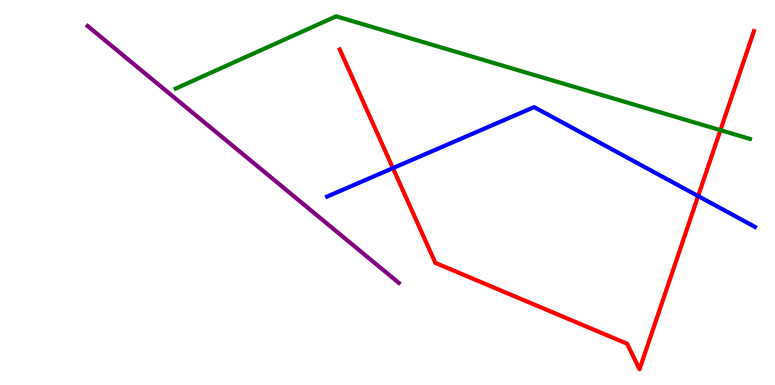[{'lines': ['blue', 'red'], 'intersections': [{'x': 5.07, 'y': 5.63}, {'x': 9.01, 'y': 4.91}]}, {'lines': ['green', 'red'], 'intersections': [{'x': 9.3, 'y': 6.62}]}, {'lines': ['purple', 'red'], 'intersections': []}, {'lines': ['blue', 'green'], 'intersections': []}, {'lines': ['blue', 'purple'], 'intersections': []}, {'lines': ['green', 'purple'], 'intersections': []}]